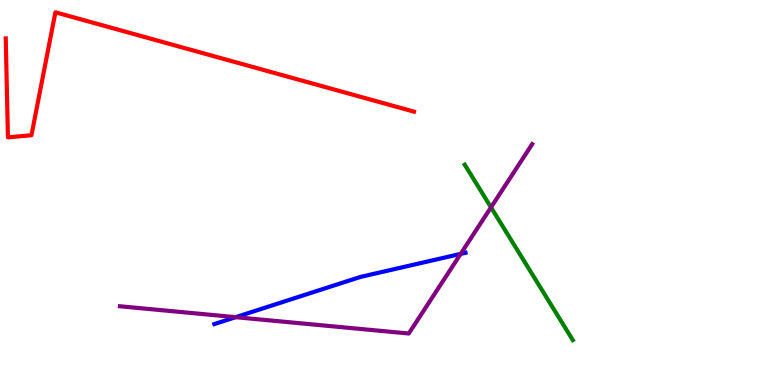[{'lines': ['blue', 'red'], 'intersections': []}, {'lines': ['green', 'red'], 'intersections': []}, {'lines': ['purple', 'red'], 'intersections': []}, {'lines': ['blue', 'green'], 'intersections': []}, {'lines': ['blue', 'purple'], 'intersections': [{'x': 3.04, 'y': 1.76}, {'x': 5.94, 'y': 3.41}]}, {'lines': ['green', 'purple'], 'intersections': [{'x': 6.34, 'y': 4.61}]}]